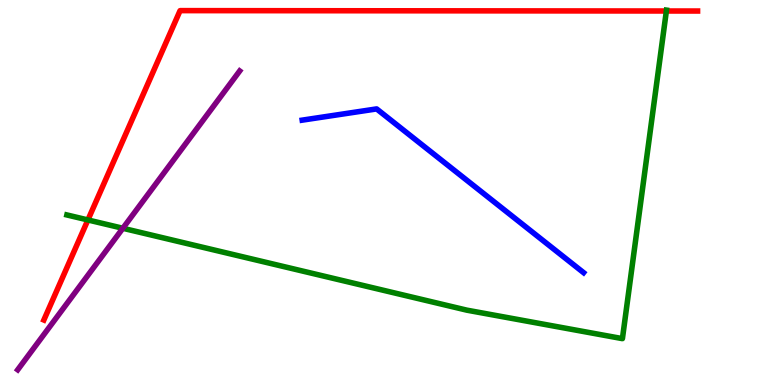[{'lines': ['blue', 'red'], 'intersections': []}, {'lines': ['green', 'red'], 'intersections': [{'x': 1.13, 'y': 4.29}, {'x': 8.6, 'y': 9.71}]}, {'lines': ['purple', 'red'], 'intersections': []}, {'lines': ['blue', 'green'], 'intersections': []}, {'lines': ['blue', 'purple'], 'intersections': []}, {'lines': ['green', 'purple'], 'intersections': [{'x': 1.59, 'y': 4.07}]}]